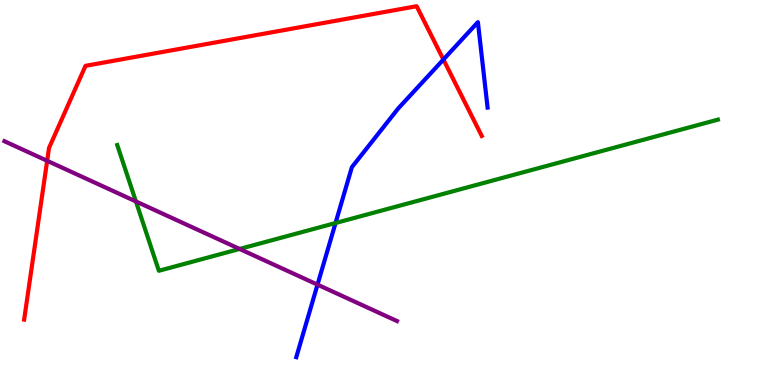[{'lines': ['blue', 'red'], 'intersections': [{'x': 5.72, 'y': 8.45}]}, {'lines': ['green', 'red'], 'intersections': []}, {'lines': ['purple', 'red'], 'intersections': [{'x': 0.609, 'y': 5.82}]}, {'lines': ['blue', 'green'], 'intersections': [{'x': 4.33, 'y': 4.21}]}, {'lines': ['blue', 'purple'], 'intersections': [{'x': 4.1, 'y': 2.61}]}, {'lines': ['green', 'purple'], 'intersections': [{'x': 1.75, 'y': 4.77}, {'x': 3.09, 'y': 3.53}]}]